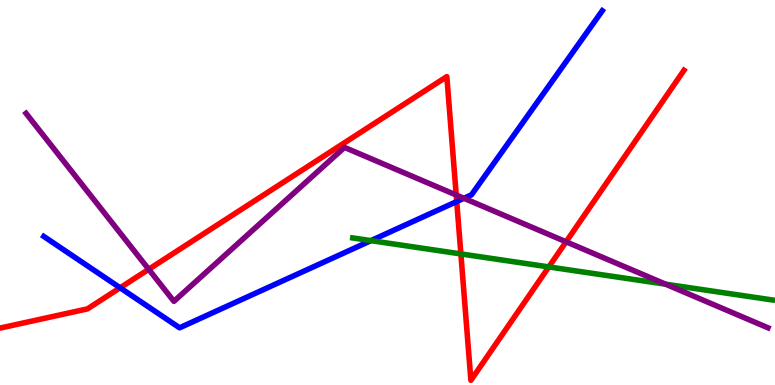[{'lines': ['blue', 'red'], 'intersections': [{'x': 1.55, 'y': 2.53}, {'x': 5.89, 'y': 4.76}]}, {'lines': ['green', 'red'], 'intersections': [{'x': 5.95, 'y': 3.4}, {'x': 7.08, 'y': 3.07}]}, {'lines': ['purple', 'red'], 'intersections': [{'x': 1.92, 'y': 3.01}, {'x': 5.89, 'y': 4.94}, {'x': 7.3, 'y': 3.72}]}, {'lines': ['blue', 'green'], 'intersections': [{'x': 4.79, 'y': 3.75}]}, {'lines': ['blue', 'purple'], 'intersections': [{'x': 5.99, 'y': 4.85}]}, {'lines': ['green', 'purple'], 'intersections': [{'x': 8.59, 'y': 2.62}]}]